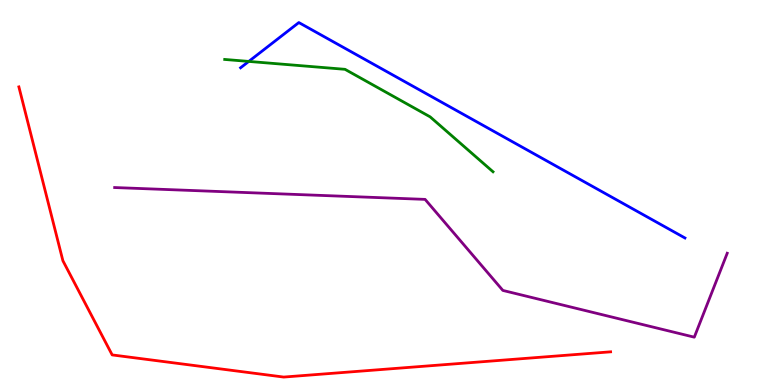[{'lines': ['blue', 'red'], 'intersections': []}, {'lines': ['green', 'red'], 'intersections': []}, {'lines': ['purple', 'red'], 'intersections': []}, {'lines': ['blue', 'green'], 'intersections': [{'x': 3.21, 'y': 8.4}]}, {'lines': ['blue', 'purple'], 'intersections': []}, {'lines': ['green', 'purple'], 'intersections': []}]